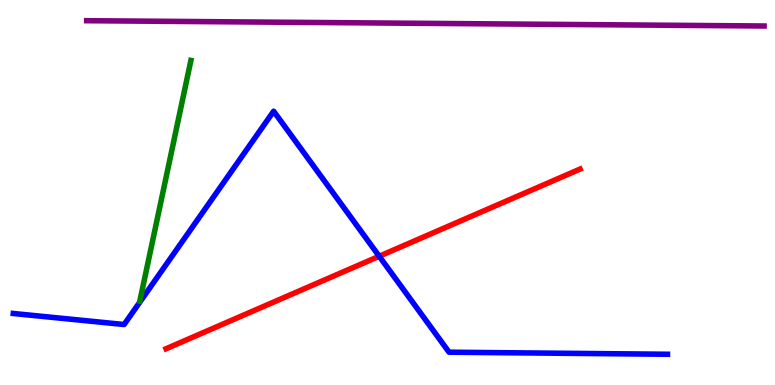[{'lines': ['blue', 'red'], 'intersections': [{'x': 4.89, 'y': 3.34}]}, {'lines': ['green', 'red'], 'intersections': []}, {'lines': ['purple', 'red'], 'intersections': []}, {'lines': ['blue', 'green'], 'intersections': []}, {'lines': ['blue', 'purple'], 'intersections': []}, {'lines': ['green', 'purple'], 'intersections': []}]